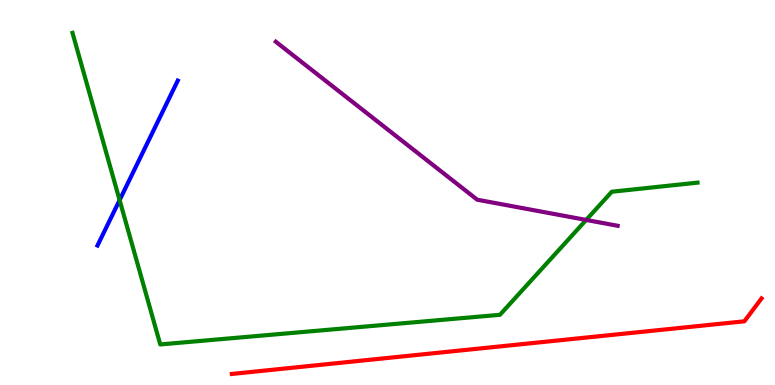[{'lines': ['blue', 'red'], 'intersections': []}, {'lines': ['green', 'red'], 'intersections': []}, {'lines': ['purple', 'red'], 'intersections': []}, {'lines': ['blue', 'green'], 'intersections': [{'x': 1.54, 'y': 4.8}]}, {'lines': ['blue', 'purple'], 'intersections': []}, {'lines': ['green', 'purple'], 'intersections': [{'x': 7.56, 'y': 4.29}]}]